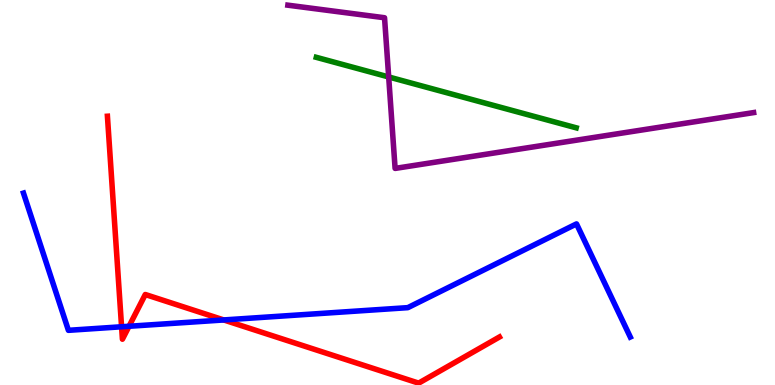[{'lines': ['blue', 'red'], 'intersections': [{'x': 1.57, 'y': 1.51}, {'x': 1.66, 'y': 1.53}, {'x': 2.89, 'y': 1.69}]}, {'lines': ['green', 'red'], 'intersections': []}, {'lines': ['purple', 'red'], 'intersections': []}, {'lines': ['blue', 'green'], 'intersections': []}, {'lines': ['blue', 'purple'], 'intersections': []}, {'lines': ['green', 'purple'], 'intersections': [{'x': 5.02, 'y': 8.0}]}]